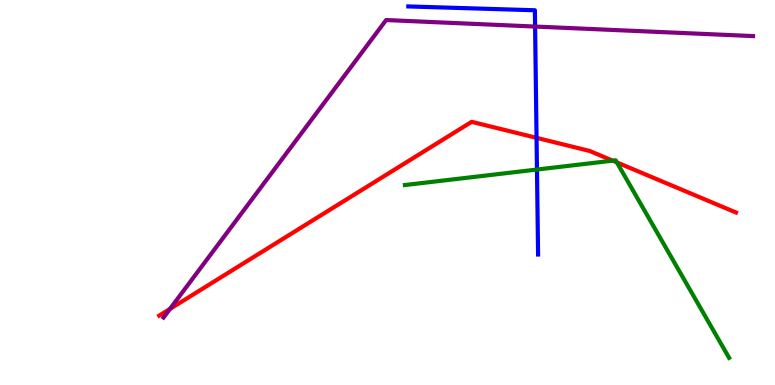[{'lines': ['blue', 'red'], 'intersections': [{'x': 6.92, 'y': 6.42}]}, {'lines': ['green', 'red'], 'intersections': [{'x': 7.91, 'y': 5.83}, {'x': 7.96, 'y': 5.78}]}, {'lines': ['purple', 'red'], 'intersections': [{'x': 2.19, 'y': 1.98}]}, {'lines': ['blue', 'green'], 'intersections': [{'x': 6.93, 'y': 5.6}]}, {'lines': ['blue', 'purple'], 'intersections': [{'x': 6.9, 'y': 9.31}]}, {'lines': ['green', 'purple'], 'intersections': []}]